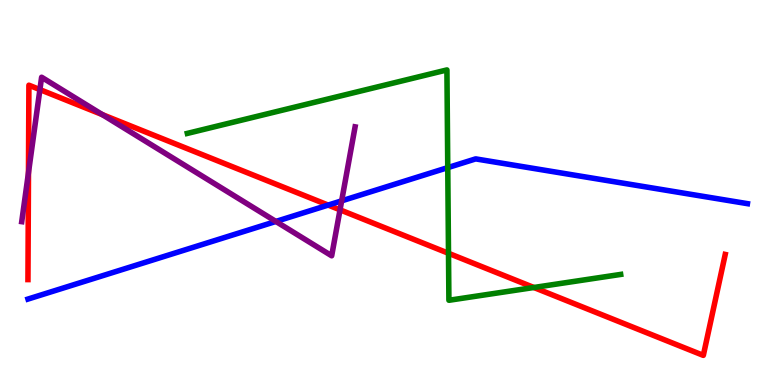[{'lines': ['blue', 'red'], 'intersections': [{'x': 4.23, 'y': 4.67}]}, {'lines': ['green', 'red'], 'intersections': [{'x': 5.79, 'y': 3.42}, {'x': 6.89, 'y': 2.53}]}, {'lines': ['purple', 'red'], 'intersections': [{'x': 0.367, 'y': 5.52}, {'x': 0.515, 'y': 7.67}, {'x': 1.32, 'y': 7.02}, {'x': 4.39, 'y': 4.55}]}, {'lines': ['blue', 'green'], 'intersections': [{'x': 5.78, 'y': 5.65}]}, {'lines': ['blue', 'purple'], 'intersections': [{'x': 3.56, 'y': 4.25}, {'x': 4.41, 'y': 4.78}]}, {'lines': ['green', 'purple'], 'intersections': []}]